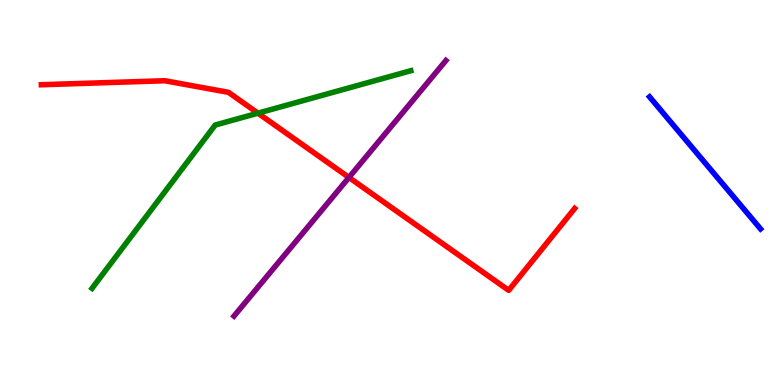[{'lines': ['blue', 'red'], 'intersections': []}, {'lines': ['green', 'red'], 'intersections': [{'x': 3.33, 'y': 7.06}]}, {'lines': ['purple', 'red'], 'intersections': [{'x': 4.5, 'y': 5.39}]}, {'lines': ['blue', 'green'], 'intersections': []}, {'lines': ['blue', 'purple'], 'intersections': []}, {'lines': ['green', 'purple'], 'intersections': []}]